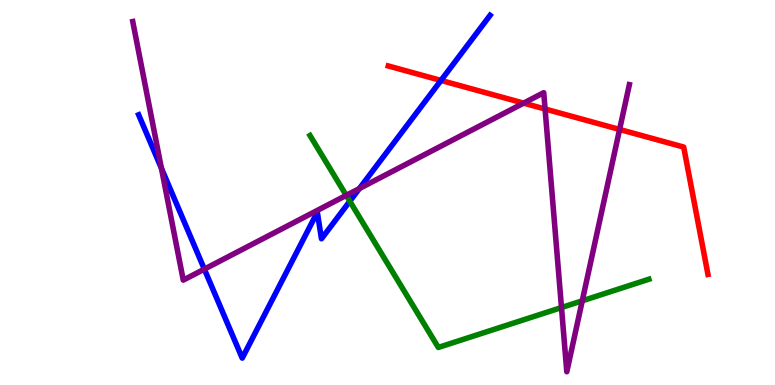[{'lines': ['blue', 'red'], 'intersections': [{'x': 5.69, 'y': 7.91}]}, {'lines': ['green', 'red'], 'intersections': []}, {'lines': ['purple', 'red'], 'intersections': [{'x': 6.76, 'y': 7.32}, {'x': 7.03, 'y': 7.17}, {'x': 7.99, 'y': 6.64}]}, {'lines': ['blue', 'green'], 'intersections': [{'x': 4.51, 'y': 4.77}]}, {'lines': ['blue', 'purple'], 'intersections': [{'x': 2.08, 'y': 5.63}, {'x': 2.64, 'y': 3.01}, {'x': 4.64, 'y': 5.1}]}, {'lines': ['green', 'purple'], 'intersections': [{'x': 4.47, 'y': 4.93}, {'x': 7.25, 'y': 2.01}, {'x': 7.51, 'y': 2.19}]}]